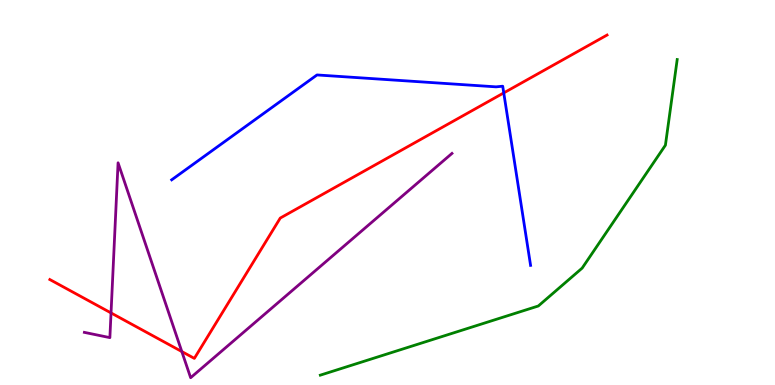[{'lines': ['blue', 'red'], 'intersections': [{'x': 6.5, 'y': 7.59}]}, {'lines': ['green', 'red'], 'intersections': []}, {'lines': ['purple', 'red'], 'intersections': [{'x': 1.43, 'y': 1.87}, {'x': 2.35, 'y': 0.869}]}, {'lines': ['blue', 'green'], 'intersections': []}, {'lines': ['blue', 'purple'], 'intersections': []}, {'lines': ['green', 'purple'], 'intersections': []}]